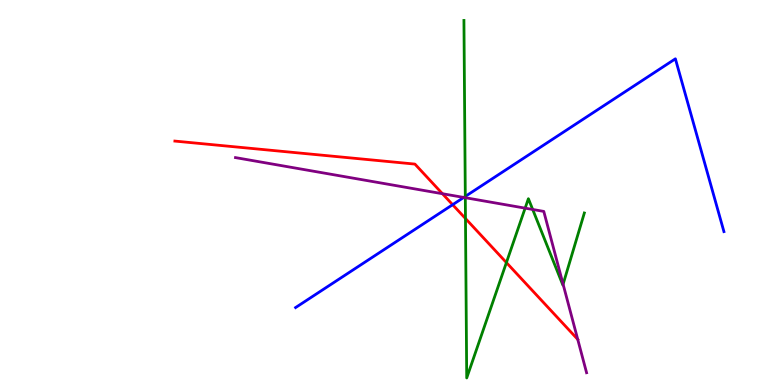[{'lines': ['blue', 'red'], 'intersections': [{'x': 5.84, 'y': 4.68}]}, {'lines': ['green', 'red'], 'intersections': [{'x': 6.01, 'y': 4.32}, {'x': 6.53, 'y': 3.18}]}, {'lines': ['purple', 'red'], 'intersections': [{'x': 5.71, 'y': 4.97}, {'x': 7.45, 'y': 1.19}]}, {'lines': ['blue', 'green'], 'intersections': [{'x': 6.0, 'y': 4.9}]}, {'lines': ['blue', 'purple'], 'intersections': [{'x': 5.98, 'y': 4.87}]}, {'lines': ['green', 'purple'], 'intersections': [{'x': 6.0, 'y': 4.86}, {'x': 6.78, 'y': 4.59}, {'x': 6.87, 'y': 4.56}, {'x': 7.27, 'y': 2.62}]}]